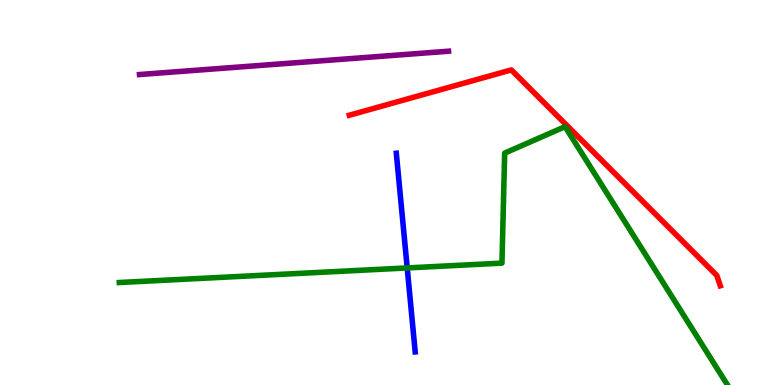[{'lines': ['blue', 'red'], 'intersections': []}, {'lines': ['green', 'red'], 'intersections': []}, {'lines': ['purple', 'red'], 'intersections': []}, {'lines': ['blue', 'green'], 'intersections': [{'x': 5.25, 'y': 3.04}]}, {'lines': ['blue', 'purple'], 'intersections': []}, {'lines': ['green', 'purple'], 'intersections': []}]